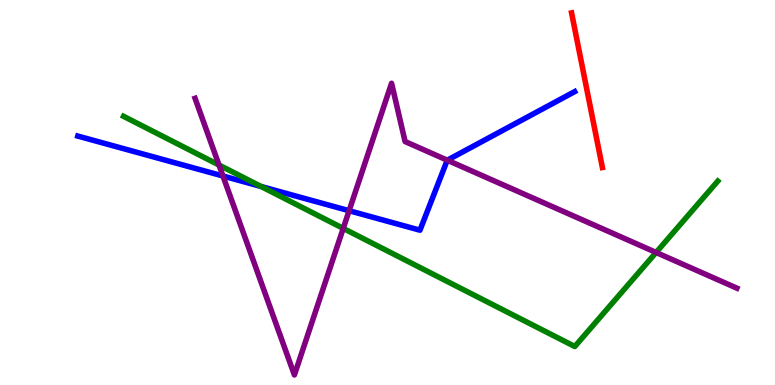[{'lines': ['blue', 'red'], 'intersections': []}, {'lines': ['green', 'red'], 'intersections': []}, {'lines': ['purple', 'red'], 'intersections': []}, {'lines': ['blue', 'green'], 'intersections': [{'x': 3.37, 'y': 5.16}]}, {'lines': ['blue', 'purple'], 'intersections': [{'x': 2.88, 'y': 5.43}, {'x': 4.5, 'y': 4.53}, {'x': 5.77, 'y': 5.84}]}, {'lines': ['green', 'purple'], 'intersections': [{'x': 2.83, 'y': 5.71}, {'x': 4.43, 'y': 4.07}, {'x': 8.47, 'y': 3.44}]}]